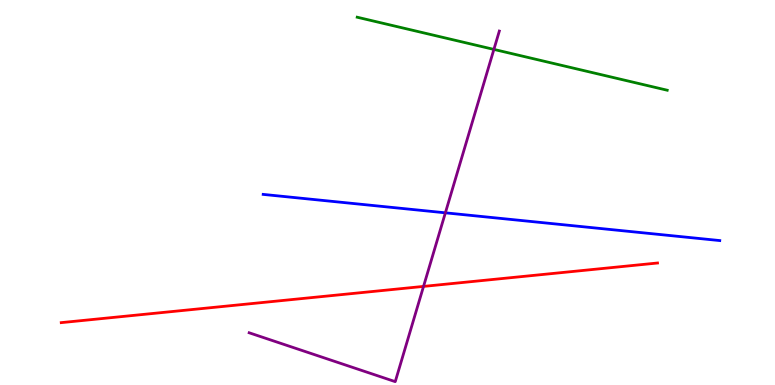[{'lines': ['blue', 'red'], 'intersections': []}, {'lines': ['green', 'red'], 'intersections': []}, {'lines': ['purple', 'red'], 'intersections': [{'x': 5.46, 'y': 2.56}]}, {'lines': ['blue', 'green'], 'intersections': []}, {'lines': ['blue', 'purple'], 'intersections': [{'x': 5.75, 'y': 4.47}]}, {'lines': ['green', 'purple'], 'intersections': [{'x': 6.37, 'y': 8.72}]}]